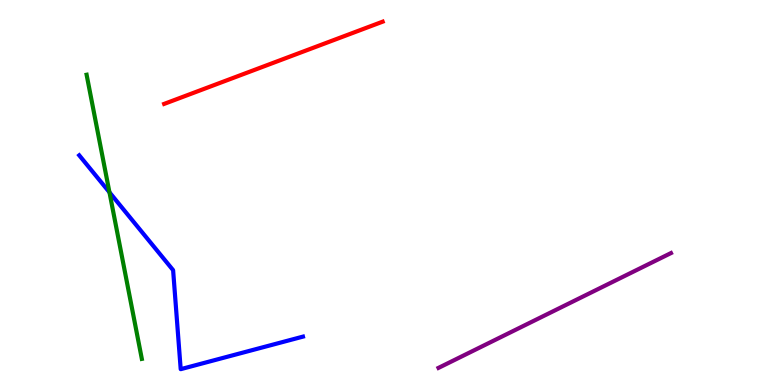[{'lines': ['blue', 'red'], 'intersections': []}, {'lines': ['green', 'red'], 'intersections': []}, {'lines': ['purple', 'red'], 'intersections': []}, {'lines': ['blue', 'green'], 'intersections': [{'x': 1.41, 'y': 5.01}]}, {'lines': ['blue', 'purple'], 'intersections': []}, {'lines': ['green', 'purple'], 'intersections': []}]